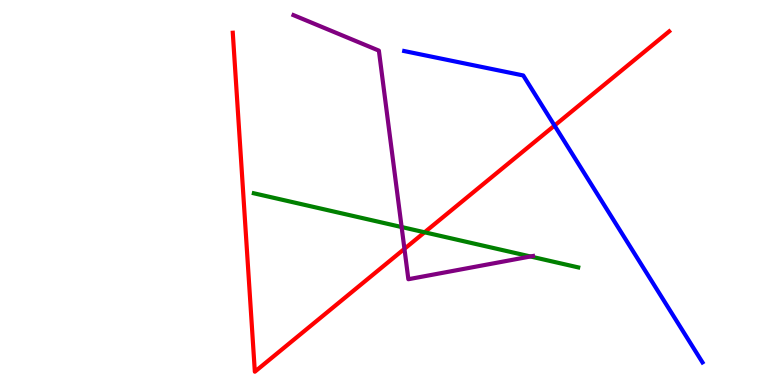[{'lines': ['blue', 'red'], 'intersections': [{'x': 7.16, 'y': 6.74}]}, {'lines': ['green', 'red'], 'intersections': [{'x': 5.48, 'y': 3.97}]}, {'lines': ['purple', 'red'], 'intersections': [{'x': 5.22, 'y': 3.54}]}, {'lines': ['blue', 'green'], 'intersections': []}, {'lines': ['blue', 'purple'], 'intersections': []}, {'lines': ['green', 'purple'], 'intersections': [{'x': 5.18, 'y': 4.1}, {'x': 6.84, 'y': 3.34}]}]